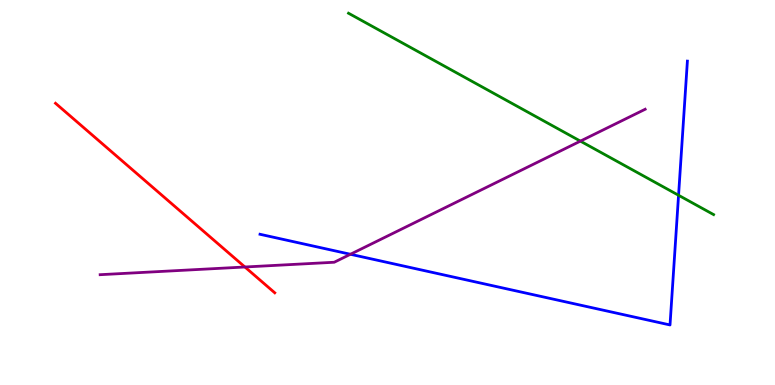[{'lines': ['blue', 'red'], 'intersections': []}, {'lines': ['green', 'red'], 'intersections': []}, {'lines': ['purple', 'red'], 'intersections': [{'x': 3.16, 'y': 3.07}]}, {'lines': ['blue', 'green'], 'intersections': [{'x': 8.76, 'y': 4.93}]}, {'lines': ['blue', 'purple'], 'intersections': [{'x': 4.52, 'y': 3.4}]}, {'lines': ['green', 'purple'], 'intersections': [{'x': 7.49, 'y': 6.33}]}]